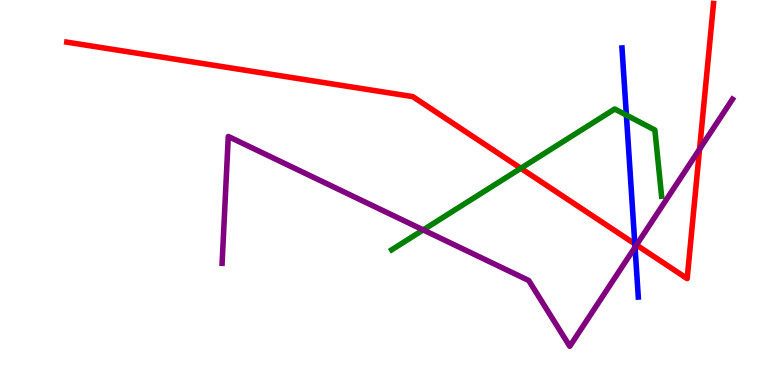[{'lines': ['blue', 'red'], 'intersections': [{'x': 8.19, 'y': 3.67}]}, {'lines': ['green', 'red'], 'intersections': [{'x': 6.72, 'y': 5.63}]}, {'lines': ['purple', 'red'], 'intersections': [{'x': 8.21, 'y': 3.64}, {'x': 9.03, 'y': 6.13}]}, {'lines': ['blue', 'green'], 'intersections': [{'x': 8.08, 'y': 7.01}]}, {'lines': ['blue', 'purple'], 'intersections': [{'x': 8.19, 'y': 3.58}]}, {'lines': ['green', 'purple'], 'intersections': [{'x': 5.46, 'y': 4.03}]}]